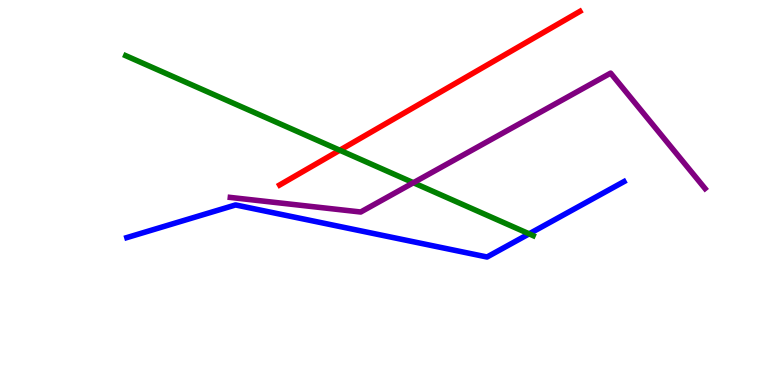[{'lines': ['blue', 'red'], 'intersections': []}, {'lines': ['green', 'red'], 'intersections': [{'x': 4.38, 'y': 6.1}]}, {'lines': ['purple', 'red'], 'intersections': []}, {'lines': ['blue', 'green'], 'intersections': [{'x': 6.83, 'y': 3.93}]}, {'lines': ['blue', 'purple'], 'intersections': []}, {'lines': ['green', 'purple'], 'intersections': [{'x': 5.33, 'y': 5.25}]}]